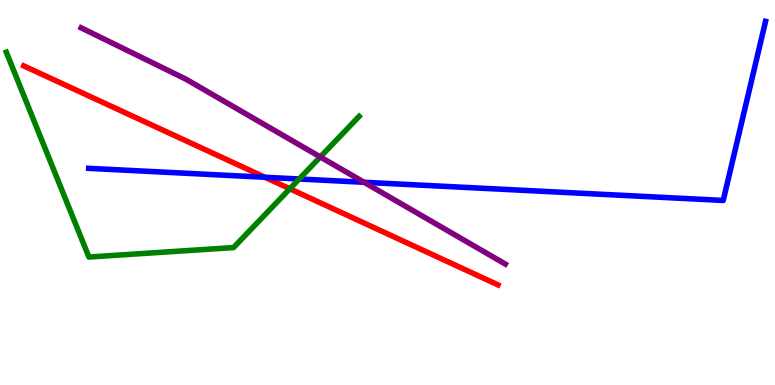[{'lines': ['blue', 'red'], 'intersections': [{'x': 3.42, 'y': 5.4}]}, {'lines': ['green', 'red'], 'intersections': [{'x': 3.74, 'y': 5.1}]}, {'lines': ['purple', 'red'], 'intersections': []}, {'lines': ['blue', 'green'], 'intersections': [{'x': 3.86, 'y': 5.35}]}, {'lines': ['blue', 'purple'], 'intersections': [{'x': 4.7, 'y': 5.27}]}, {'lines': ['green', 'purple'], 'intersections': [{'x': 4.13, 'y': 5.92}]}]